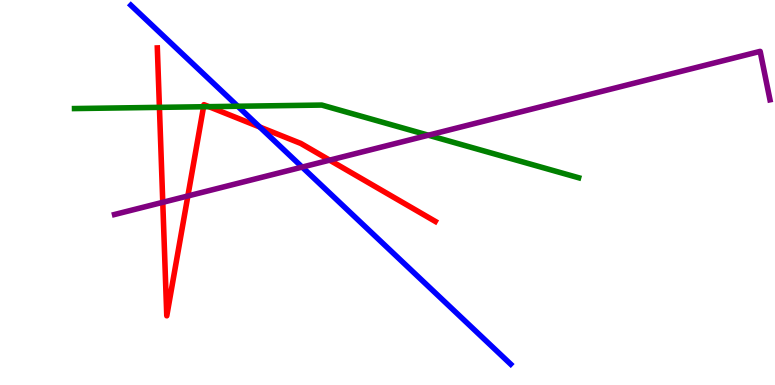[{'lines': ['blue', 'red'], 'intersections': [{'x': 3.35, 'y': 6.7}]}, {'lines': ['green', 'red'], 'intersections': [{'x': 2.06, 'y': 7.21}, {'x': 2.63, 'y': 7.23}, {'x': 2.7, 'y': 7.23}]}, {'lines': ['purple', 'red'], 'intersections': [{'x': 2.1, 'y': 4.75}, {'x': 2.42, 'y': 4.91}, {'x': 4.25, 'y': 5.84}]}, {'lines': ['blue', 'green'], 'intersections': [{'x': 3.07, 'y': 7.24}]}, {'lines': ['blue', 'purple'], 'intersections': [{'x': 3.9, 'y': 5.66}]}, {'lines': ['green', 'purple'], 'intersections': [{'x': 5.53, 'y': 6.49}]}]